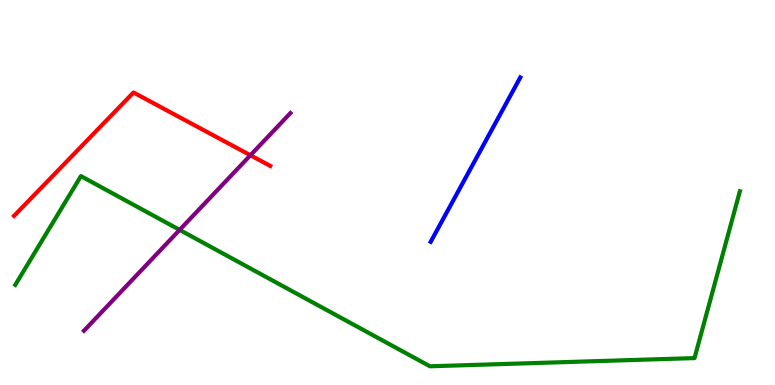[{'lines': ['blue', 'red'], 'intersections': []}, {'lines': ['green', 'red'], 'intersections': []}, {'lines': ['purple', 'red'], 'intersections': [{'x': 3.23, 'y': 5.97}]}, {'lines': ['blue', 'green'], 'intersections': []}, {'lines': ['blue', 'purple'], 'intersections': []}, {'lines': ['green', 'purple'], 'intersections': [{'x': 2.32, 'y': 4.03}]}]